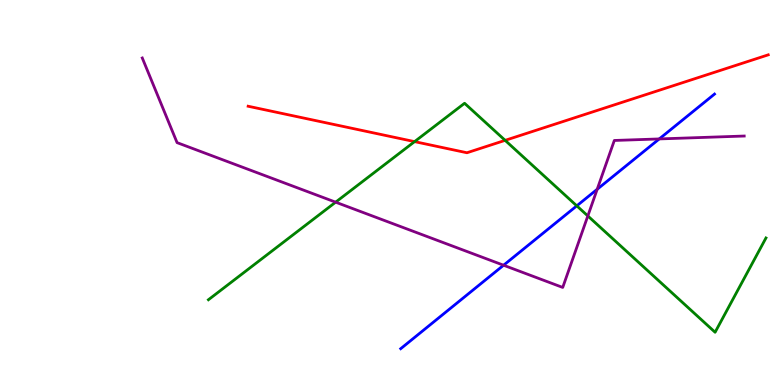[{'lines': ['blue', 'red'], 'intersections': []}, {'lines': ['green', 'red'], 'intersections': [{'x': 5.35, 'y': 6.32}, {'x': 6.52, 'y': 6.35}]}, {'lines': ['purple', 'red'], 'intersections': []}, {'lines': ['blue', 'green'], 'intersections': [{'x': 7.44, 'y': 4.65}]}, {'lines': ['blue', 'purple'], 'intersections': [{'x': 6.5, 'y': 3.11}, {'x': 7.71, 'y': 5.08}, {'x': 8.51, 'y': 6.39}]}, {'lines': ['green', 'purple'], 'intersections': [{'x': 4.33, 'y': 4.75}, {'x': 7.58, 'y': 4.39}]}]